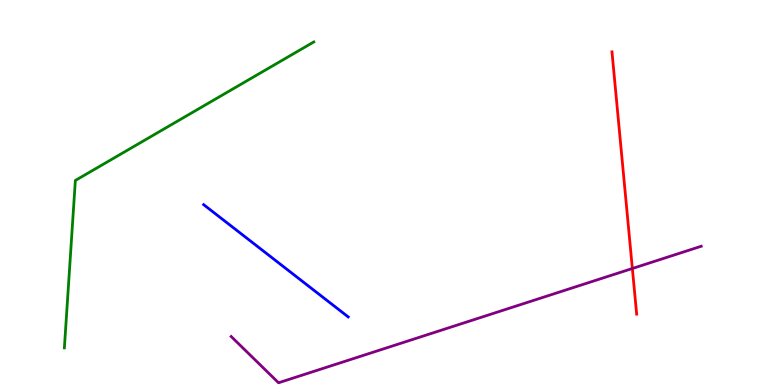[{'lines': ['blue', 'red'], 'intersections': []}, {'lines': ['green', 'red'], 'intersections': []}, {'lines': ['purple', 'red'], 'intersections': [{'x': 8.16, 'y': 3.03}]}, {'lines': ['blue', 'green'], 'intersections': []}, {'lines': ['blue', 'purple'], 'intersections': []}, {'lines': ['green', 'purple'], 'intersections': []}]